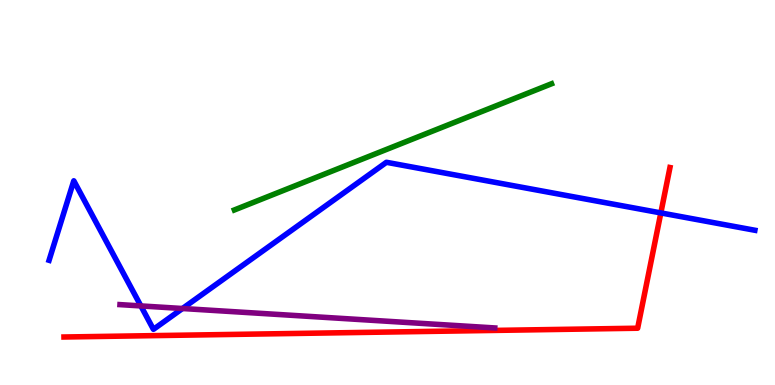[{'lines': ['blue', 'red'], 'intersections': [{'x': 8.53, 'y': 4.47}]}, {'lines': ['green', 'red'], 'intersections': []}, {'lines': ['purple', 'red'], 'intersections': []}, {'lines': ['blue', 'green'], 'intersections': []}, {'lines': ['blue', 'purple'], 'intersections': [{'x': 1.82, 'y': 2.05}, {'x': 2.35, 'y': 1.99}]}, {'lines': ['green', 'purple'], 'intersections': []}]